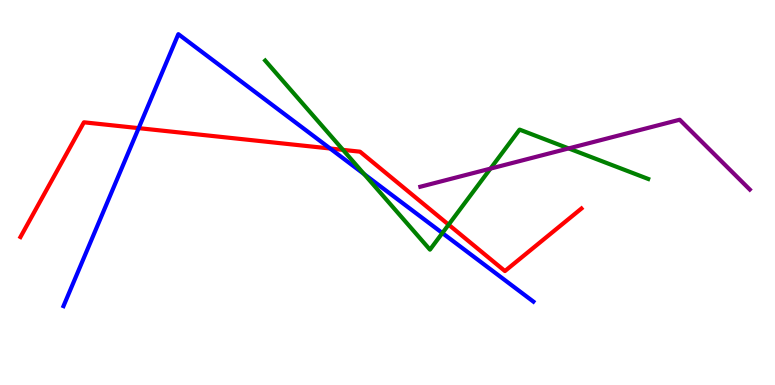[{'lines': ['blue', 'red'], 'intersections': [{'x': 1.79, 'y': 6.67}, {'x': 4.26, 'y': 6.14}]}, {'lines': ['green', 'red'], 'intersections': [{'x': 4.43, 'y': 6.11}, {'x': 5.79, 'y': 4.16}]}, {'lines': ['purple', 'red'], 'intersections': []}, {'lines': ['blue', 'green'], 'intersections': [{'x': 4.7, 'y': 5.48}, {'x': 5.71, 'y': 3.95}]}, {'lines': ['blue', 'purple'], 'intersections': []}, {'lines': ['green', 'purple'], 'intersections': [{'x': 6.33, 'y': 5.62}, {'x': 7.34, 'y': 6.14}]}]